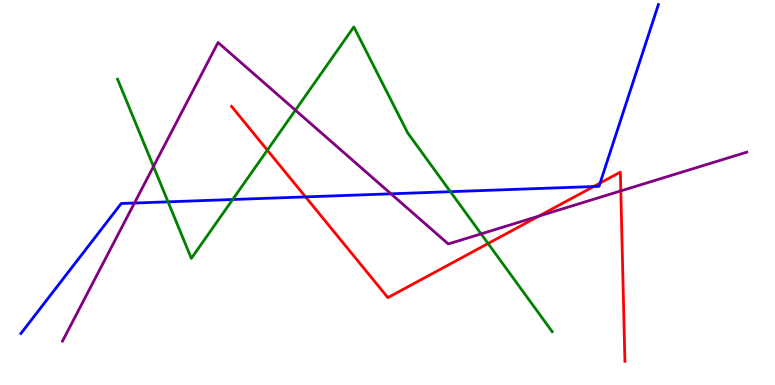[{'lines': ['blue', 'red'], 'intersections': [{'x': 3.94, 'y': 4.89}, {'x': 7.66, 'y': 5.15}, {'x': 7.74, 'y': 5.25}]}, {'lines': ['green', 'red'], 'intersections': [{'x': 3.45, 'y': 6.1}, {'x': 6.3, 'y': 3.68}]}, {'lines': ['purple', 'red'], 'intersections': [{'x': 6.95, 'y': 4.39}, {'x': 8.01, 'y': 5.04}]}, {'lines': ['blue', 'green'], 'intersections': [{'x': 2.17, 'y': 4.76}, {'x': 3.0, 'y': 4.82}, {'x': 5.81, 'y': 5.02}]}, {'lines': ['blue', 'purple'], 'intersections': [{'x': 1.73, 'y': 4.73}, {'x': 5.04, 'y': 4.97}]}, {'lines': ['green', 'purple'], 'intersections': [{'x': 1.98, 'y': 5.68}, {'x': 3.81, 'y': 7.14}, {'x': 6.21, 'y': 3.93}]}]